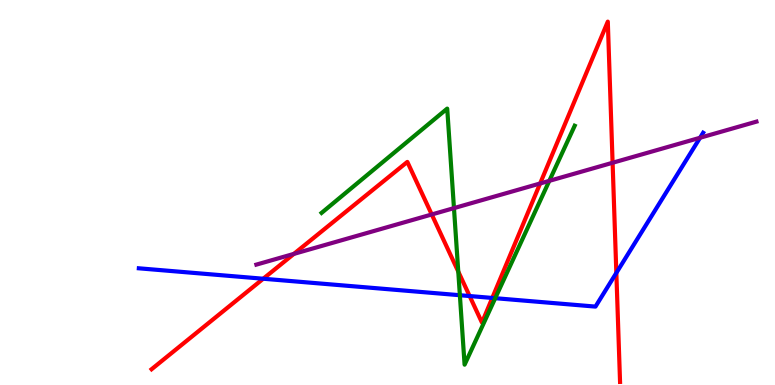[{'lines': ['blue', 'red'], 'intersections': [{'x': 3.4, 'y': 2.76}, {'x': 6.06, 'y': 2.31}, {'x': 6.35, 'y': 2.26}, {'x': 7.95, 'y': 2.91}]}, {'lines': ['green', 'red'], 'intersections': [{'x': 5.91, 'y': 2.95}]}, {'lines': ['purple', 'red'], 'intersections': [{'x': 3.79, 'y': 3.41}, {'x': 5.57, 'y': 4.43}, {'x': 6.97, 'y': 5.23}, {'x': 7.9, 'y': 5.77}]}, {'lines': ['blue', 'green'], 'intersections': [{'x': 5.93, 'y': 2.33}, {'x': 6.39, 'y': 2.25}]}, {'lines': ['blue', 'purple'], 'intersections': [{'x': 9.03, 'y': 6.42}]}, {'lines': ['green', 'purple'], 'intersections': [{'x': 5.86, 'y': 4.59}, {'x': 7.09, 'y': 5.3}]}]